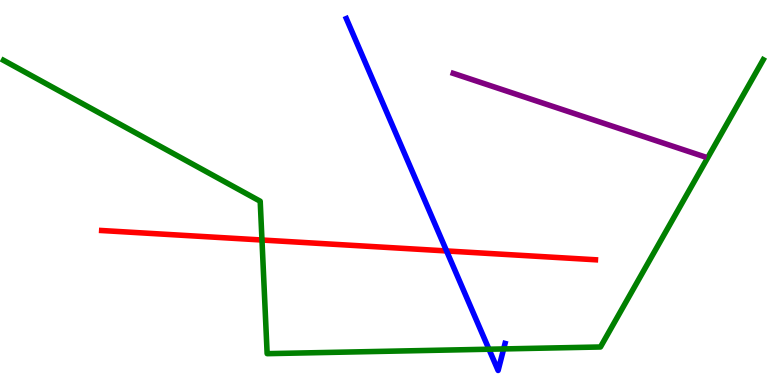[{'lines': ['blue', 'red'], 'intersections': [{'x': 5.76, 'y': 3.48}]}, {'lines': ['green', 'red'], 'intersections': [{'x': 3.38, 'y': 3.77}]}, {'lines': ['purple', 'red'], 'intersections': []}, {'lines': ['blue', 'green'], 'intersections': [{'x': 6.31, 'y': 0.929}, {'x': 6.5, 'y': 0.937}]}, {'lines': ['blue', 'purple'], 'intersections': []}, {'lines': ['green', 'purple'], 'intersections': []}]